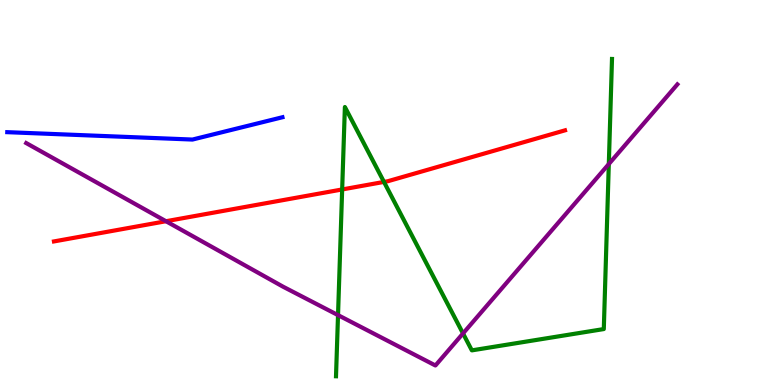[{'lines': ['blue', 'red'], 'intersections': []}, {'lines': ['green', 'red'], 'intersections': [{'x': 4.42, 'y': 5.08}, {'x': 4.95, 'y': 5.27}]}, {'lines': ['purple', 'red'], 'intersections': [{'x': 2.14, 'y': 4.25}]}, {'lines': ['blue', 'green'], 'intersections': []}, {'lines': ['blue', 'purple'], 'intersections': []}, {'lines': ['green', 'purple'], 'intersections': [{'x': 4.36, 'y': 1.82}, {'x': 5.97, 'y': 1.34}, {'x': 7.86, 'y': 5.74}]}]